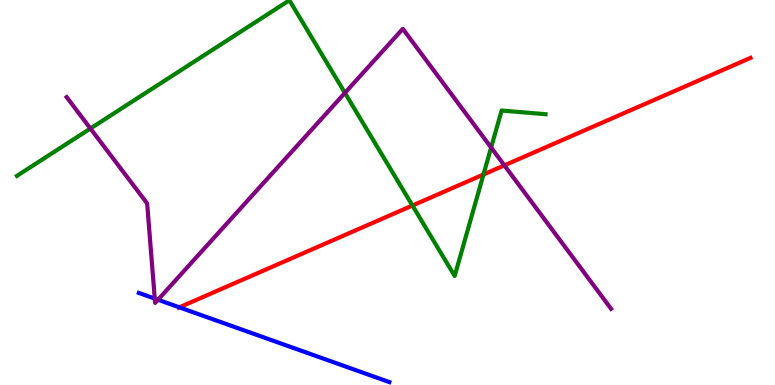[{'lines': ['blue', 'red'], 'intersections': [{'x': 2.31, 'y': 2.02}]}, {'lines': ['green', 'red'], 'intersections': [{'x': 5.32, 'y': 4.66}, {'x': 6.24, 'y': 5.47}]}, {'lines': ['purple', 'red'], 'intersections': [{'x': 6.51, 'y': 5.7}]}, {'lines': ['blue', 'green'], 'intersections': []}, {'lines': ['blue', 'purple'], 'intersections': [{'x': 2.0, 'y': 2.24}, {'x': 2.04, 'y': 2.21}]}, {'lines': ['green', 'purple'], 'intersections': [{'x': 1.17, 'y': 6.66}, {'x': 4.45, 'y': 7.59}, {'x': 6.34, 'y': 6.17}]}]